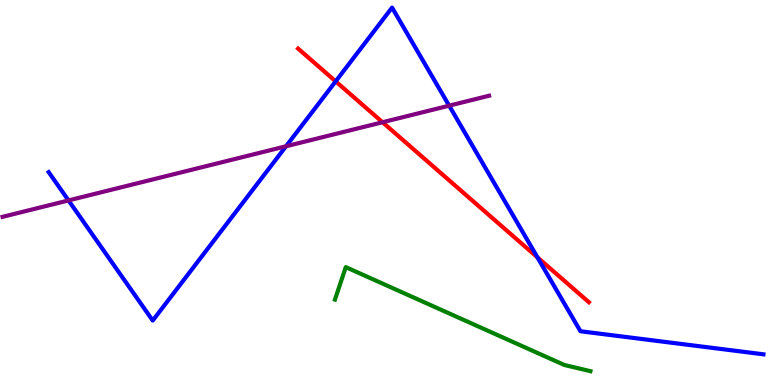[{'lines': ['blue', 'red'], 'intersections': [{'x': 4.33, 'y': 7.89}, {'x': 6.93, 'y': 3.32}]}, {'lines': ['green', 'red'], 'intersections': []}, {'lines': ['purple', 'red'], 'intersections': [{'x': 4.94, 'y': 6.82}]}, {'lines': ['blue', 'green'], 'intersections': []}, {'lines': ['blue', 'purple'], 'intersections': [{'x': 0.884, 'y': 4.79}, {'x': 3.69, 'y': 6.2}, {'x': 5.8, 'y': 7.26}]}, {'lines': ['green', 'purple'], 'intersections': []}]